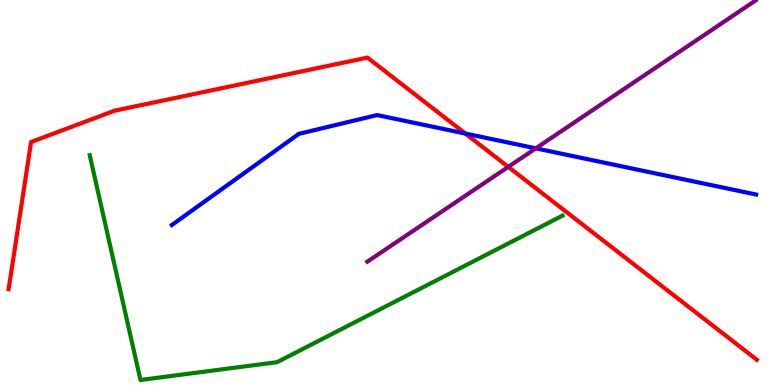[{'lines': ['blue', 'red'], 'intersections': [{'x': 6.0, 'y': 6.53}]}, {'lines': ['green', 'red'], 'intersections': []}, {'lines': ['purple', 'red'], 'intersections': [{'x': 6.56, 'y': 5.67}]}, {'lines': ['blue', 'green'], 'intersections': []}, {'lines': ['blue', 'purple'], 'intersections': [{'x': 6.91, 'y': 6.15}]}, {'lines': ['green', 'purple'], 'intersections': []}]